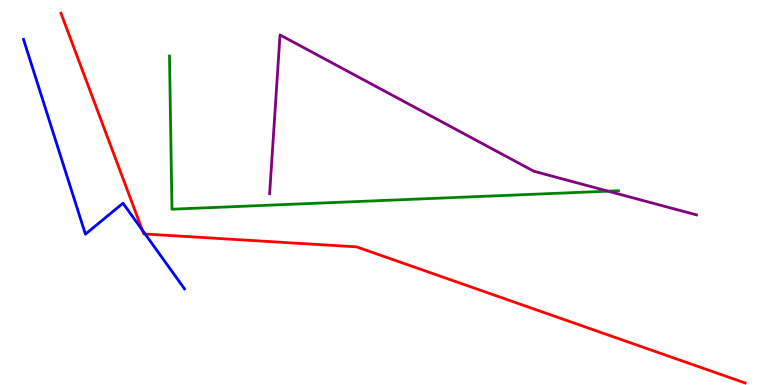[{'lines': ['blue', 'red'], 'intersections': [{'x': 1.84, 'y': 4.02}, {'x': 1.87, 'y': 3.92}]}, {'lines': ['green', 'red'], 'intersections': []}, {'lines': ['purple', 'red'], 'intersections': []}, {'lines': ['blue', 'green'], 'intersections': []}, {'lines': ['blue', 'purple'], 'intersections': []}, {'lines': ['green', 'purple'], 'intersections': [{'x': 7.85, 'y': 5.03}]}]